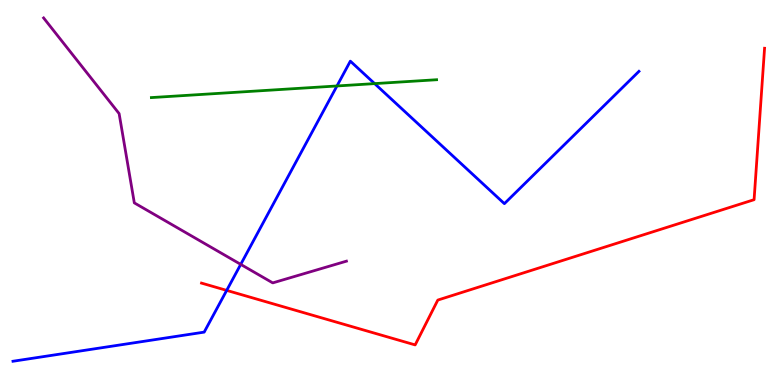[{'lines': ['blue', 'red'], 'intersections': [{'x': 2.93, 'y': 2.46}]}, {'lines': ['green', 'red'], 'intersections': []}, {'lines': ['purple', 'red'], 'intersections': []}, {'lines': ['blue', 'green'], 'intersections': [{'x': 4.35, 'y': 7.77}, {'x': 4.83, 'y': 7.83}]}, {'lines': ['blue', 'purple'], 'intersections': [{'x': 3.11, 'y': 3.13}]}, {'lines': ['green', 'purple'], 'intersections': []}]